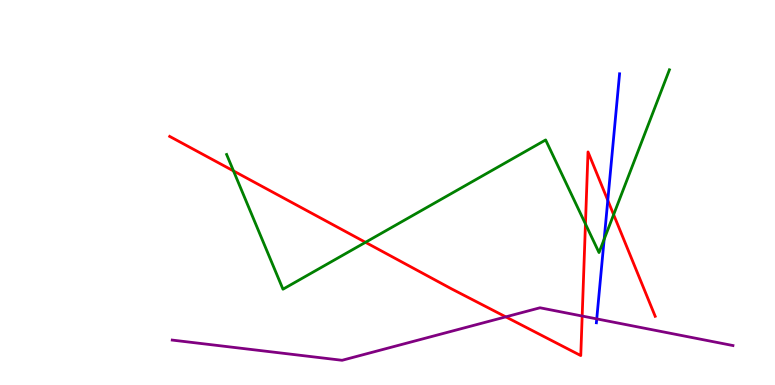[{'lines': ['blue', 'red'], 'intersections': [{'x': 7.84, 'y': 4.8}]}, {'lines': ['green', 'red'], 'intersections': [{'x': 3.01, 'y': 5.56}, {'x': 4.72, 'y': 3.71}, {'x': 7.55, 'y': 4.18}, {'x': 7.92, 'y': 4.43}]}, {'lines': ['purple', 'red'], 'intersections': [{'x': 6.53, 'y': 1.77}, {'x': 7.51, 'y': 1.79}]}, {'lines': ['blue', 'green'], 'intersections': [{'x': 7.8, 'y': 3.79}]}, {'lines': ['blue', 'purple'], 'intersections': [{'x': 7.7, 'y': 1.72}]}, {'lines': ['green', 'purple'], 'intersections': []}]